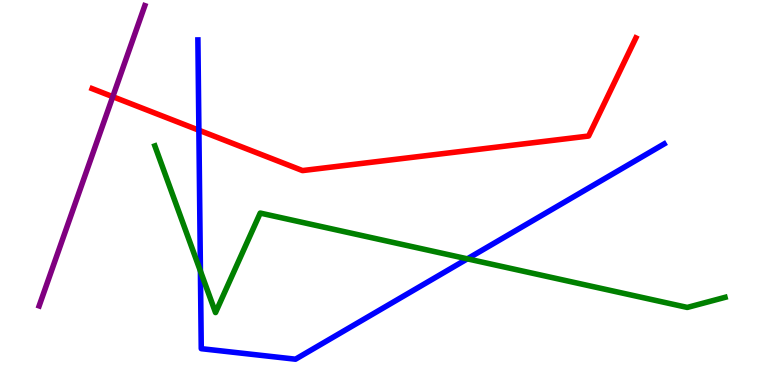[{'lines': ['blue', 'red'], 'intersections': [{'x': 2.57, 'y': 6.62}]}, {'lines': ['green', 'red'], 'intersections': []}, {'lines': ['purple', 'red'], 'intersections': [{'x': 1.46, 'y': 7.49}]}, {'lines': ['blue', 'green'], 'intersections': [{'x': 2.59, 'y': 2.96}, {'x': 6.03, 'y': 3.28}]}, {'lines': ['blue', 'purple'], 'intersections': []}, {'lines': ['green', 'purple'], 'intersections': []}]